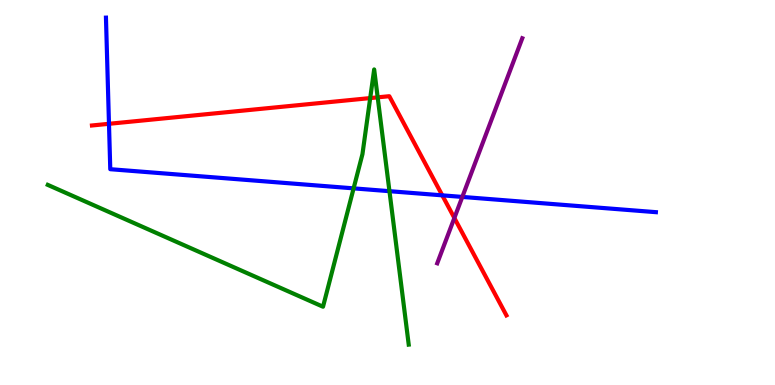[{'lines': ['blue', 'red'], 'intersections': [{'x': 1.41, 'y': 6.78}, {'x': 5.71, 'y': 4.93}]}, {'lines': ['green', 'red'], 'intersections': [{'x': 4.78, 'y': 7.45}, {'x': 4.87, 'y': 7.47}]}, {'lines': ['purple', 'red'], 'intersections': [{'x': 5.86, 'y': 4.34}]}, {'lines': ['blue', 'green'], 'intersections': [{'x': 4.56, 'y': 5.11}, {'x': 5.03, 'y': 5.03}]}, {'lines': ['blue', 'purple'], 'intersections': [{'x': 5.97, 'y': 4.89}]}, {'lines': ['green', 'purple'], 'intersections': []}]